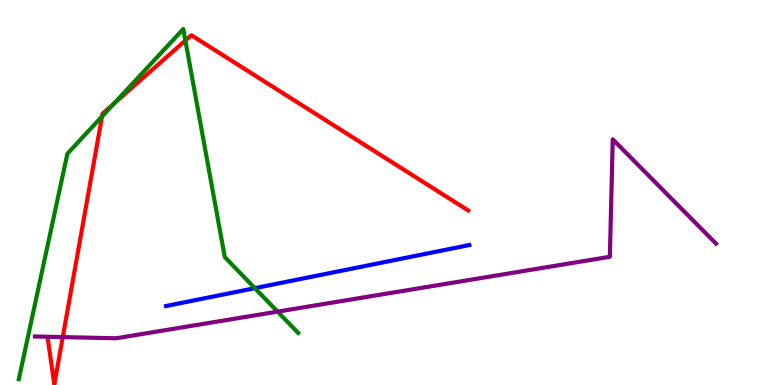[{'lines': ['blue', 'red'], 'intersections': []}, {'lines': ['green', 'red'], 'intersections': [{'x': 1.32, 'y': 6.98}, {'x': 1.47, 'y': 7.31}, {'x': 2.39, 'y': 8.95}]}, {'lines': ['purple', 'red'], 'intersections': [{'x': 0.81, 'y': 1.24}]}, {'lines': ['blue', 'green'], 'intersections': [{'x': 3.29, 'y': 2.52}]}, {'lines': ['blue', 'purple'], 'intersections': []}, {'lines': ['green', 'purple'], 'intersections': [{'x': 3.58, 'y': 1.91}]}]